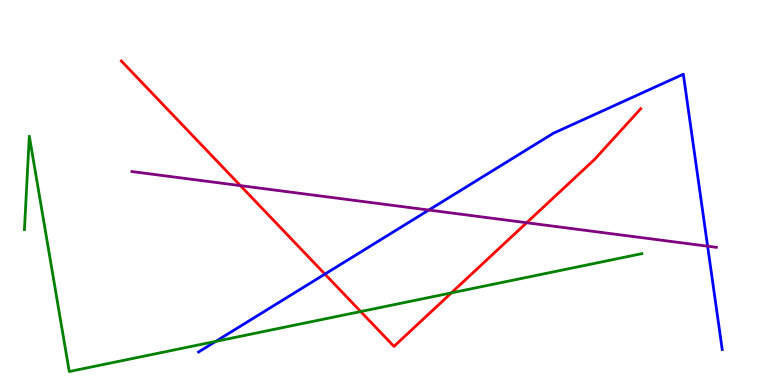[{'lines': ['blue', 'red'], 'intersections': [{'x': 4.19, 'y': 2.88}]}, {'lines': ['green', 'red'], 'intersections': [{'x': 4.65, 'y': 1.91}, {'x': 5.82, 'y': 2.39}]}, {'lines': ['purple', 'red'], 'intersections': [{'x': 3.1, 'y': 5.18}, {'x': 6.8, 'y': 4.21}]}, {'lines': ['blue', 'green'], 'intersections': [{'x': 2.78, 'y': 1.13}]}, {'lines': ['blue', 'purple'], 'intersections': [{'x': 5.53, 'y': 4.54}, {'x': 9.13, 'y': 3.61}]}, {'lines': ['green', 'purple'], 'intersections': []}]